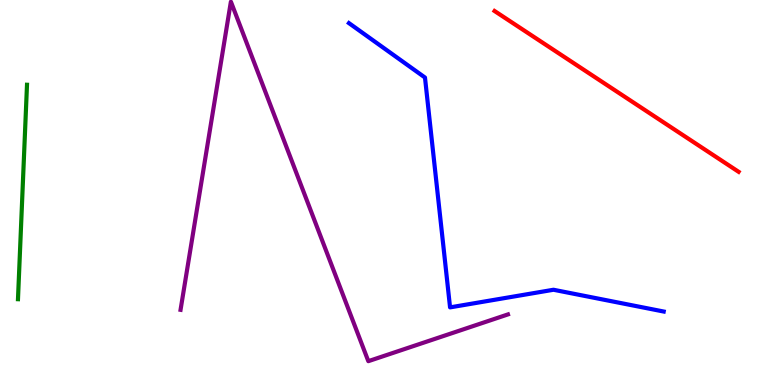[{'lines': ['blue', 'red'], 'intersections': []}, {'lines': ['green', 'red'], 'intersections': []}, {'lines': ['purple', 'red'], 'intersections': []}, {'lines': ['blue', 'green'], 'intersections': []}, {'lines': ['blue', 'purple'], 'intersections': []}, {'lines': ['green', 'purple'], 'intersections': []}]